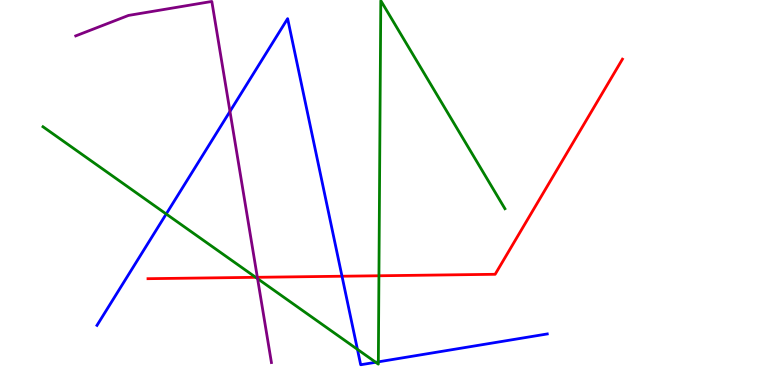[{'lines': ['blue', 'red'], 'intersections': [{'x': 4.41, 'y': 2.83}]}, {'lines': ['green', 'red'], 'intersections': [{'x': 3.3, 'y': 2.8}, {'x': 4.89, 'y': 2.84}]}, {'lines': ['purple', 'red'], 'intersections': [{'x': 3.32, 'y': 2.8}]}, {'lines': ['blue', 'green'], 'intersections': [{'x': 2.14, 'y': 4.44}, {'x': 4.61, 'y': 0.926}, {'x': 4.85, 'y': 0.59}, {'x': 4.88, 'y': 0.601}]}, {'lines': ['blue', 'purple'], 'intersections': [{'x': 2.97, 'y': 7.11}]}, {'lines': ['green', 'purple'], 'intersections': [{'x': 3.32, 'y': 2.76}]}]